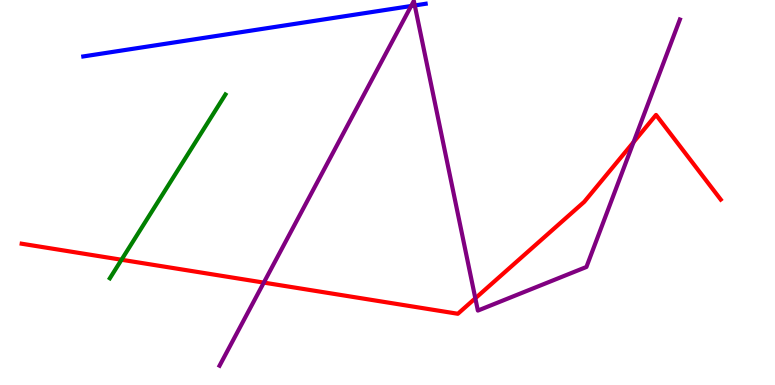[{'lines': ['blue', 'red'], 'intersections': []}, {'lines': ['green', 'red'], 'intersections': [{'x': 1.57, 'y': 3.25}]}, {'lines': ['purple', 'red'], 'intersections': [{'x': 3.4, 'y': 2.66}, {'x': 6.13, 'y': 2.25}, {'x': 8.18, 'y': 6.31}]}, {'lines': ['blue', 'green'], 'intersections': []}, {'lines': ['blue', 'purple'], 'intersections': [{'x': 5.31, 'y': 9.84}, {'x': 5.35, 'y': 9.86}]}, {'lines': ['green', 'purple'], 'intersections': []}]